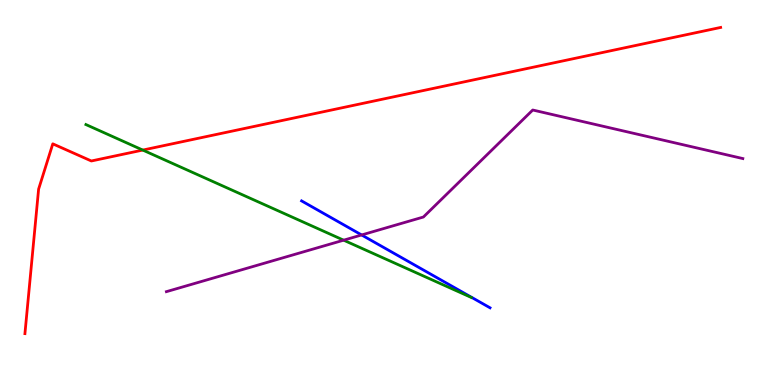[{'lines': ['blue', 'red'], 'intersections': []}, {'lines': ['green', 'red'], 'intersections': [{'x': 1.84, 'y': 6.1}]}, {'lines': ['purple', 'red'], 'intersections': []}, {'lines': ['blue', 'green'], 'intersections': []}, {'lines': ['blue', 'purple'], 'intersections': [{'x': 4.67, 'y': 3.9}]}, {'lines': ['green', 'purple'], 'intersections': [{'x': 4.43, 'y': 3.76}]}]